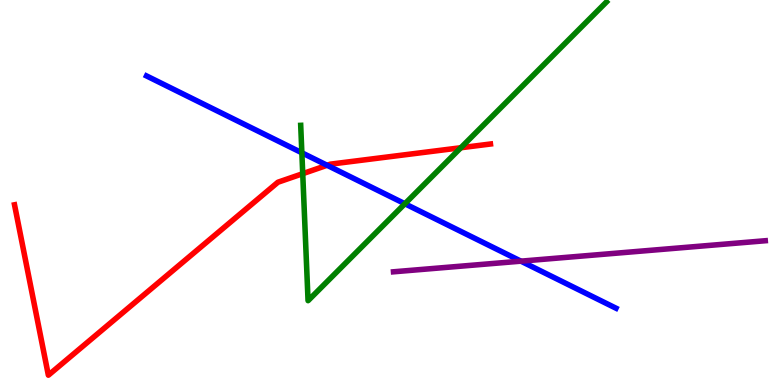[{'lines': ['blue', 'red'], 'intersections': [{'x': 4.22, 'y': 5.71}]}, {'lines': ['green', 'red'], 'intersections': [{'x': 3.91, 'y': 5.49}, {'x': 5.95, 'y': 6.16}]}, {'lines': ['purple', 'red'], 'intersections': []}, {'lines': ['blue', 'green'], 'intersections': [{'x': 3.89, 'y': 6.03}, {'x': 5.22, 'y': 4.71}]}, {'lines': ['blue', 'purple'], 'intersections': [{'x': 6.72, 'y': 3.22}]}, {'lines': ['green', 'purple'], 'intersections': []}]